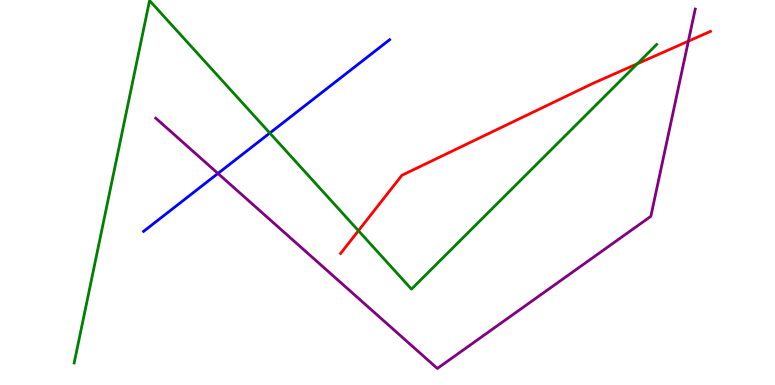[{'lines': ['blue', 'red'], 'intersections': []}, {'lines': ['green', 'red'], 'intersections': [{'x': 4.63, 'y': 4.01}, {'x': 8.22, 'y': 8.34}]}, {'lines': ['purple', 'red'], 'intersections': [{'x': 8.88, 'y': 8.93}]}, {'lines': ['blue', 'green'], 'intersections': [{'x': 3.48, 'y': 6.54}]}, {'lines': ['blue', 'purple'], 'intersections': [{'x': 2.81, 'y': 5.49}]}, {'lines': ['green', 'purple'], 'intersections': []}]